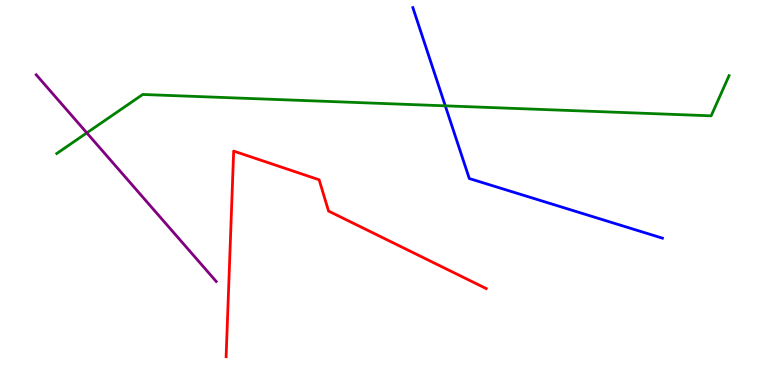[{'lines': ['blue', 'red'], 'intersections': []}, {'lines': ['green', 'red'], 'intersections': []}, {'lines': ['purple', 'red'], 'intersections': []}, {'lines': ['blue', 'green'], 'intersections': [{'x': 5.75, 'y': 7.25}]}, {'lines': ['blue', 'purple'], 'intersections': []}, {'lines': ['green', 'purple'], 'intersections': [{'x': 1.12, 'y': 6.55}]}]